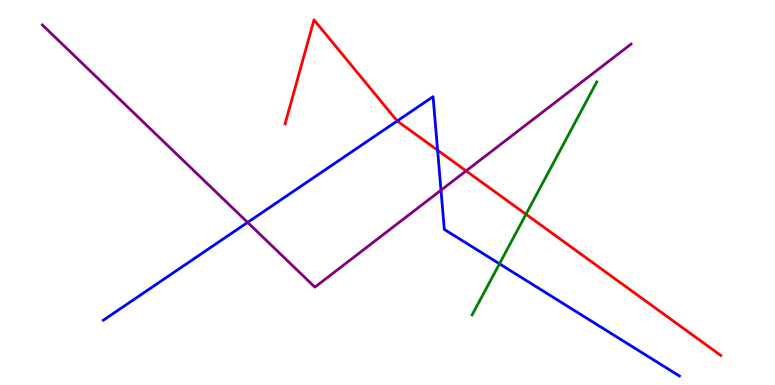[{'lines': ['blue', 'red'], 'intersections': [{'x': 5.13, 'y': 6.86}, {'x': 5.65, 'y': 6.1}]}, {'lines': ['green', 'red'], 'intersections': [{'x': 6.79, 'y': 4.43}]}, {'lines': ['purple', 'red'], 'intersections': [{'x': 6.01, 'y': 5.56}]}, {'lines': ['blue', 'green'], 'intersections': [{'x': 6.44, 'y': 3.15}]}, {'lines': ['blue', 'purple'], 'intersections': [{'x': 3.19, 'y': 4.22}, {'x': 5.69, 'y': 5.06}]}, {'lines': ['green', 'purple'], 'intersections': []}]